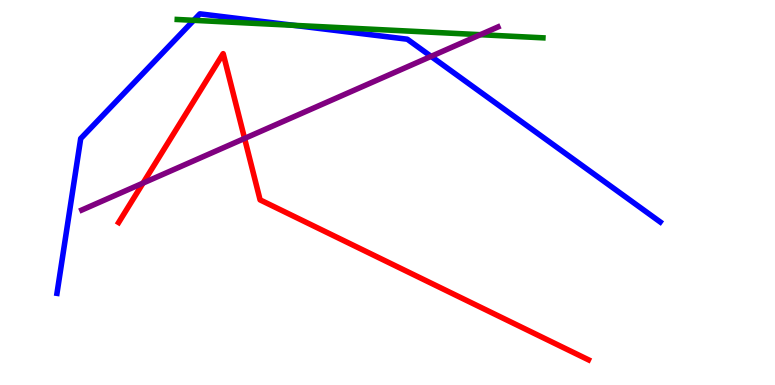[{'lines': ['blue', 'red'], 'intersections': []}, {'lines': ['green', 'red'], 'intersections': []}, {'lines': ['purple', 'red'], 'intersections': [{'x': 1.85, 'y': 5.24}, {'x': 3.16, 'y': 6.4}]}, {'lines': ['blue', 'green'], 'intersections': [{'x': 2.5, 'y': 9.47}, {'x': 3.79, 'y': 9.34}]}, {'lines': ['blue', 'purple'], 'intersections': [{'x': 5.56, 'y': 8.54}]}, {'lines': ['green', 'purple'], 'intersections': [{'x': 6.2, 'y': 9.1}]}]